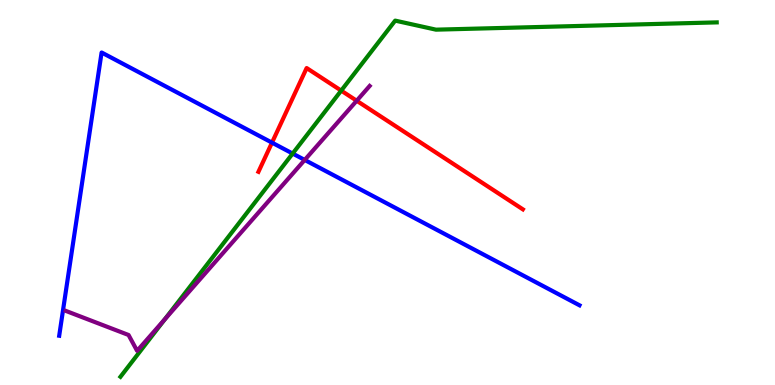[{'lines': ['blue', 'red'], 'intersections': [{'x': 3.51, 'y': 6.3}]}, {'lines': ['green', 'red'], 'intersections': [{'x': 4.4, 'y': 7.65}]}, {'lines': ['purple', 'red'], 'intersections': [{'x': 4.6, 'y': 7.38}]}, {'lines': ['blue', 'green'], 'intersections': [{'x': 3.78, 'y': 6.01}]}, {'lines': ['blue', 'purple'], 'intersections': [{'x': 3.93, 'y': 5.85}]}, {'lines': ['green', 'purple'], 'intersections': [{'x': 2.13, 'y': 1.7}]}]